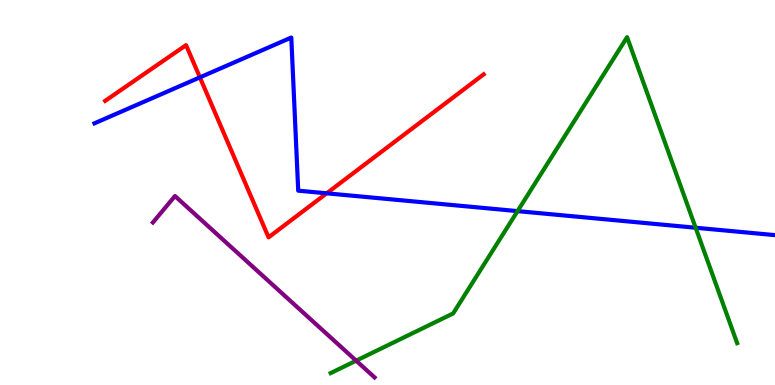[{'lines': ['blue', 'red'], 'intersections': [{'x': 2.58, 'y': 7.99}, {'x': 4.22, 'y': 4.98}]}, {'lines': ['green', 'red'], 'intersections': []}, {'lines': ['purple', 'red'], 'intersections': []}, {'lines': ['blue', 'green'], 'intersections': [{'x': 6.68, 'y': 4.52}, {'x': 8.98, 'y': 4.08}]}, {'lines': ['blue', 'purple'], 'intersections': []}, {'lines': ['green', 'purple'], 'intersections': [{'x': 4.6, 'y': 0.632}]}]